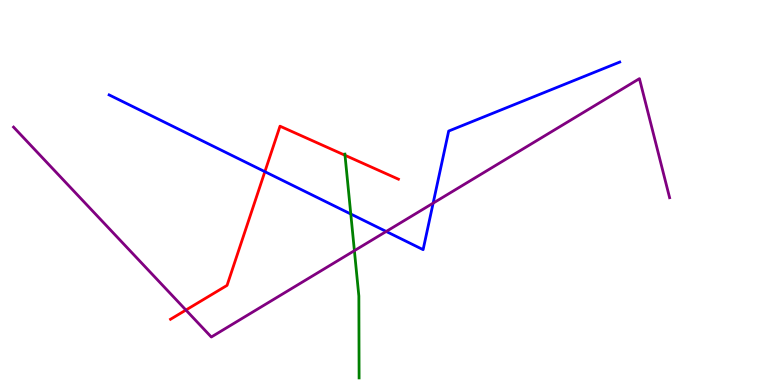[{'lines': ['blue', 'red'], 'intersections': [{'x': 3.42, 'y': 5.54}]}, {'lines': ['green', 'red'], 'intersections': [{'x': 4.45, 'y': 5.97}]}, {'lines': ['purple', 'red'], 'intersections': [{'x': 2.4, 'y': 1.95}]}, {'lines': ['blue', 'green'], 'intersections': [{'x': 4.53, 'y': 4.44}]}, {'lines': ['blue', 'purple'], 'intersections': [{'x': 4.98, 'y': 3.99}, {'x': 5.59, 'y': 4.72}]}, {'lines': ['green', 'purple'], 'intersections': [{'x': 4.57, 'y': 3.49}]}]